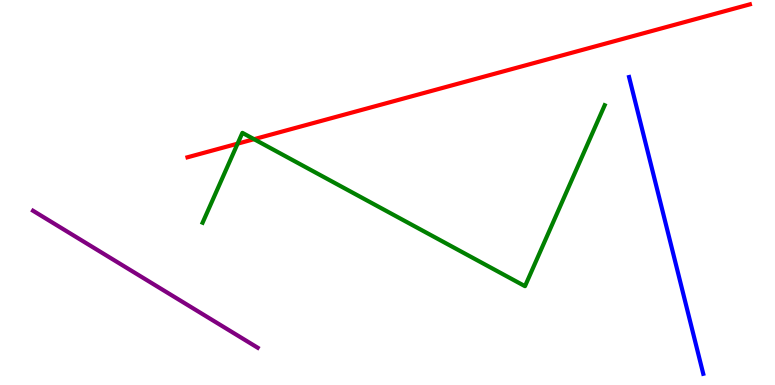[{'lines': ['blue', 'red'], 'intersections': []}, {'lines': ['green', 'red'], 'intersections': [{'x': 3.07, 'y': 6.27}, {'x': 3.28, 'y': 6.38}]}, {'lines': ['purple', 'red'], 'intersections': []}, {'lines': ['blue', 'green'], 'intersections': []}, {'lines': ['blue', 'purple'], 'intersections': []}, {'lines': ['green', 'purple'], 'intersections': []}]